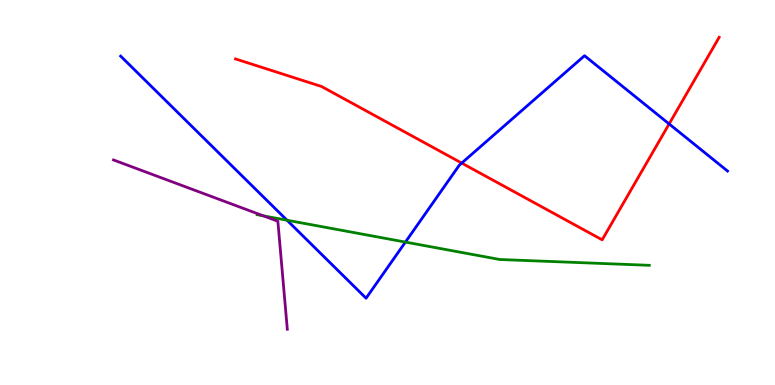[{'lines': ['blue', 'red'], 'intersections': [{'x': 5.96, 'y': 5.76}, {'x': 8.63, 'y': 6.78}]}, {'lines': ['green', 'red'], 'intersections': []}, {'lines': ['purple', 'red'], 'intersections': []}, {'lines': ['blue', 'green'], 'intersections': [{'x': 3.7, 'y': 4.28}, {'x': 5.23, 'y': 3.71}]}, {'lines': ['blue', 'purple'], 'intersections': []}, {'lines': ['green', 'purple'], 'intersections': [{'x': 3.4, 'y': 4.39}]}]